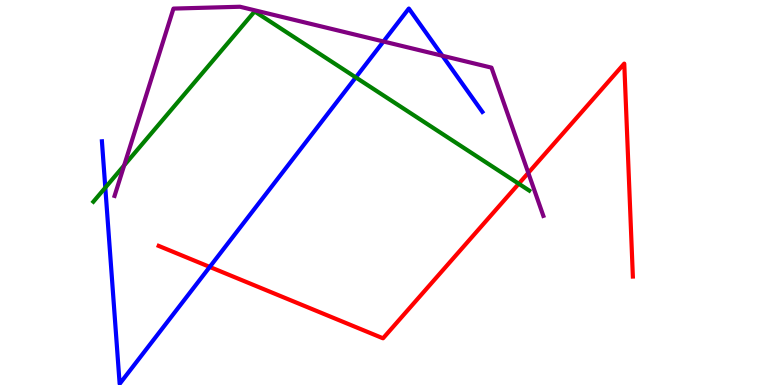[{'lines': ['blue', 'red'], 'intersections': [{'x': 2.71, 'y': 3.07}]}, {'lines': ['green', 'red'], 'intersections': [{'x': 6.69, 'y': 5.23}]}, {'lines': ['purple', 'red'], 'intersections': [{'x': 6.82, 'y': 5.51}]}, {'lines': ['blue', 'green'], 'intersections': [{'x': 1.36, 'y': 5.13}, {'x': 4.59, 'y': 7.99}]}, {'lines': ['blue', 'purple'], 'intersections': [{'x': 4.95, 'y': 8.92}, {'x': 5.71, 'y': 8.55}]}, {'lines': ['green', 'purple'], 'intersections': [{'x': 1.6, 'y': 5.7}]}]